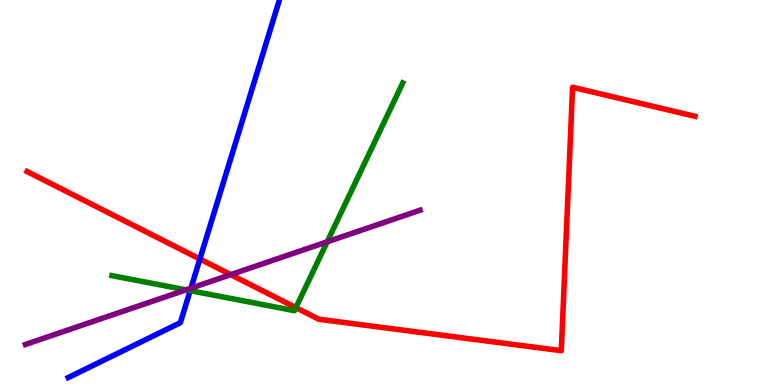[{'lines': ['blue', 'red'], 'intersections': [{'x': 2.58, 'y': 3.27}]}, {'lines': ['green', 'red'], 'intersections': [{'x': 3.82, 'y': 2.01}]}, {'lines': ['purple', 'red'], 'intersections': [{'x': 2.98, 'y': 2.87}]}, {'lines': ['blue', 'green'], 'intersections': [{'x': 2.45, 'y': 2.45}]}, {'lines': ['blue', 'purple'], 'intersections': [{'x': 2.46, 'y': 2.52}]}, {'lines': ['green', 'purple'], 'intersections': [{'x': 2.4, 'y': 2.47}, {'x': 4.22, 'y': 3.72}]}]